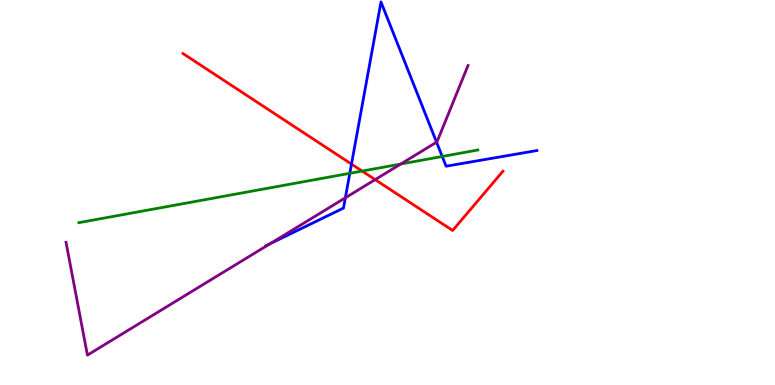[{'lines': ['blue', 'red'], 'intersections': [{'x': 4.54, 'y': 5.74}]}, {'lines': ['green', 'red'], 'intersections': [{'x': 4.67, 'y': 5.56}]}, {'lines': ['purple', 'red'], 'intersections': [{'x': 4.84, 'y': 5.33}]}, {'lines': ['blue', 'green'], 'intersections': [{'x': 4.51, 'y': 5.5}, {'x': 5.71, 'y': 5.94}]}, {'lines': ['blue', 'purple'], 'intersections': [{'x': 3.48, 'y': 3.67}, {'x': 4.46, 'y': 4.86}, {'x': 5.63, 'y': 6.31}]}, {'lines': ['green', 'purple'], 'intersections': [{'x': 5.17, 'y': 5.74}]}]